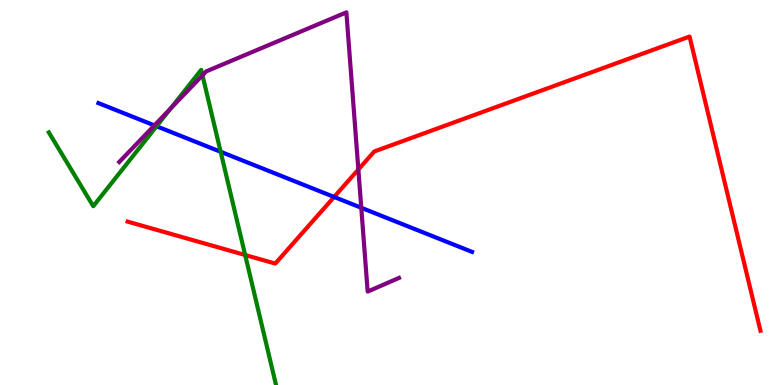[{'lines': ['blue', 'red'], 'intersections': [{'x': 4.31, 'y': 4.88}]}, {'lines': ['green', 'red'], 'intersections': [{'x': 3.16, 'y': 3.38}]}, {'lines': ['purple', 'red'], 'intersections': [{'x': 4.62, 'y': 5.6}]}, {'lines': ['blue', 'green'], 'intersections': [{'x': 2.02, 'y': 6.72}, {'x': 2.85, 'y': 6.06}]}, {'lines': ['blue', 'purple'], 'intersections': [{'x': 1.99, 'y': 6.74}, {'x': 4.66, 'y': 4.6}]}, {'lines': ['green', 'purple'], 'intersections': [{'x': 2.2, 'y': 7.18}, {'x': 2.61, 'y': 8.04}]}]